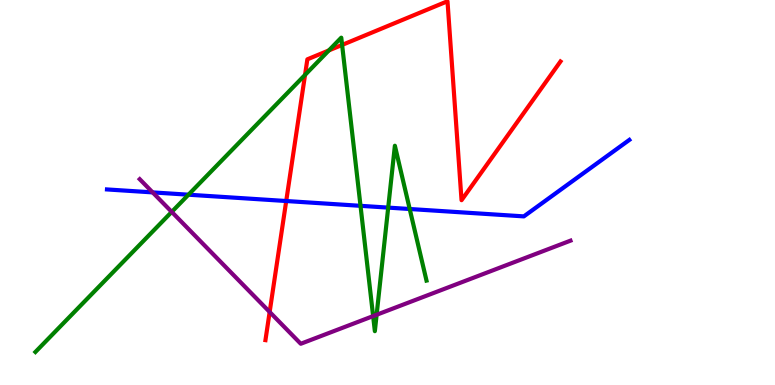[{'lines': ['blue', 'red'], 'intersections': [{'x': 3.69, 'y': 4.78}]}, {'lines': ['green', 'red'], 'intersections': [{'x': 3.94, 'y': 8.05}, {'x': 4.24, 'y': 8.69}, {'x': 4.41, 'y': 8.83}]}, {'lines': ['purple', 'red'], 'intersections': [{'x': 3.48, 'y': 1.9}]}, {'lines': ['blue', 'green'], 'intersections': [{'x': 2.43, 'y': 4.94}, {'x': 4.65, 'y': 4.65}, {'x': 5.01, 'y': 4.61}, {'x': 5.29, 'y': 4.57}]}, {'lines': ['blue', 'purple'], 'intersections': [{'x': 1.97, 'y': 5.0}]}, {'lines': ['green', 'purple'], 'intersections': [{'x': 2.22, 'y': 4.5}, {'x': 4.81, 'y': 1.79}, {'x': 4.86, 'y': 1.82}]}]